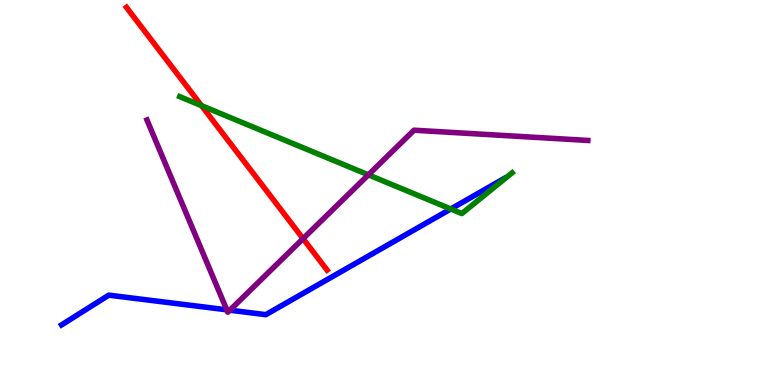[{'lines': ['blue', 'red'], 'intersections': []}, {'lines': ['green', 'red'], 'intersections': [{'x': 2.6, 'y': 7.26}]}, {'lines': ['purple', 'red'], 'intersections': [{'x': 3.91, 'y': 3.8}]}, {'lines': ['blue', 'green'], 'intersections': [{'x': 5.82, 'y': 4.57}]}, {'lines': ['blue', 'purple'], 'intersections': [{'x': 2.93, 'y': 1.95}, {'x': 2.97, 'y': 1.94}]}, {'lines': ['green', 'purple'], 'intersections': [{'x': 4.75, 'y': 5.46}]}]